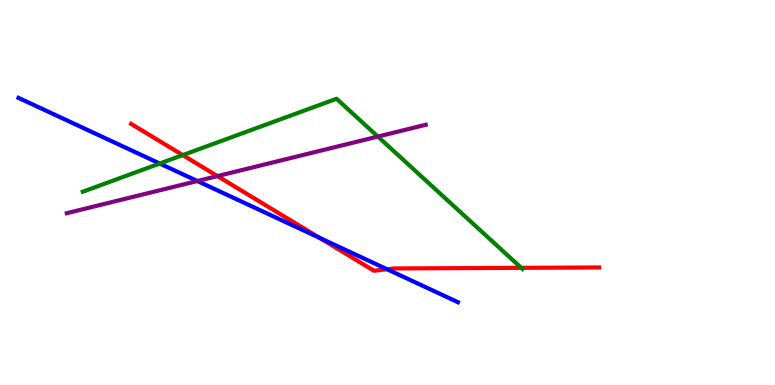[{'lines': ['blue', 'red'], 'intersections': [{'x': 4.12, 'y': 3.82}, {'x': 4.99, 'y': 3.01}]}, {'lines': ['green', 'red'], 'intersections': [{'x': 2.36, 'y': 5.97}, {'x': 6.73, 'y': 3.04}]}, {'lines': ['purple', 'red'], 'intersections': [{'x': 2.81, 'y': 5.43}]}, {'lines': ['blue', 'green'], 'intersections': [{'x': 2.06, 'y': 5.75}]}, {'lines': ['blue', 'purple'], 'intersections': [{'x': 2.55, 'y': 5.3}]}, {'lines': ['green', 'purple'], 'intersections': [{'x': 4.88, 'y': 6.45}]}]